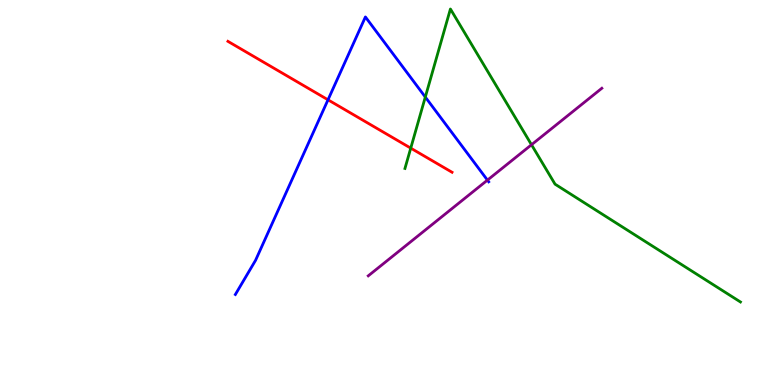[{'lines': ['blue', 'red'], 'intersections': [{'x': 4.23, 'y': 7.41}]}, {'lines': ['green', 'red'], 'intersections': [{'x': 5.3, 'y': 6.15}]}, {'lines': ['purple', 'red'], 'intersections': []}, {'lines': ['blue', 'green'], 'intersections': [{'x': 5.49, 'y': 7.48}]}, {'lines': ['blue', 'purple'], 'intersections': [{'x': 6.29, 'y': 5.32}]}, {'lines': ['green', 'purple'], 'intersections': [{'x': 6.86, 'y': 6.24}]}]